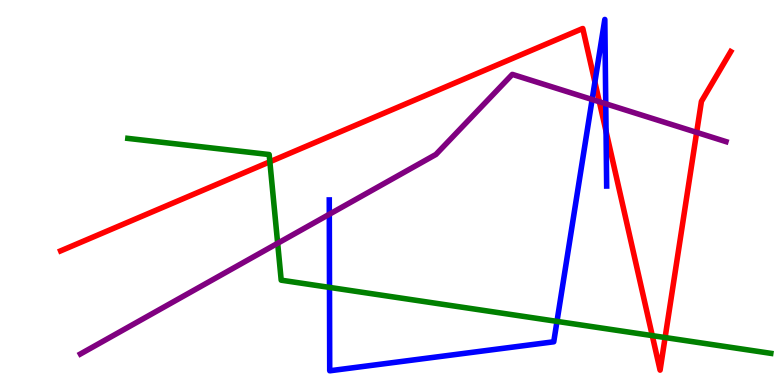[{'lines': ['blue', 'red'], 'intersections': [{'x': 7.68, 'y': 7.87}, {'x': 7.82, 'y': 6.59}]}, {'lines': ['green', 'red'], 'intersections': [{'x': 3.48, 'y': 5.8}, {'x': 8.42, 'y': 1.28}, {'x': 8.58, 'y': 1.23}]}, {'lines': ['purple', 'red'], 'intersections': [{'x': 7.73, 'y': 7.36}, {'x': 8.99, 'y': 6.56}]}, {'lines': ['blue', 'green'], 'intersections': [{'x': 4.25, 'y': 2.54}, {'x': 7.19, 'y': 1.65}]}, {'lines': ['blue', 'purple'], 'intersections': [{'x': 4.25, 'y': 4.43}, {'x': 7.64, 'y': 7.42}, {'x': 7.82, 'y': 7.3}]}, {'lines': ['green', 'purple'], 'intersections': [{'x': 3.58, 'y': 3.68}]}]